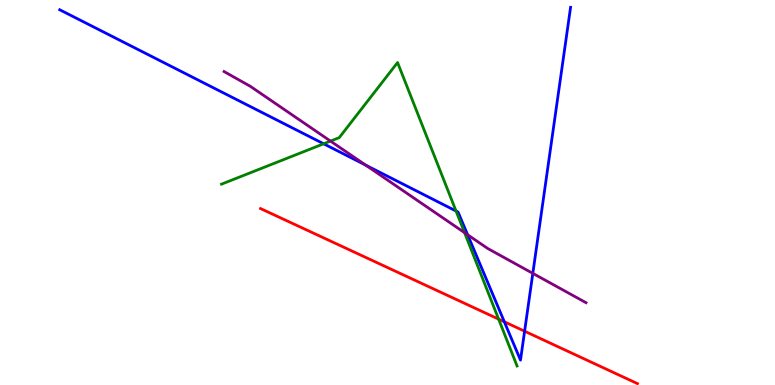[{'lines': ['blue', 'red'], 'intersections': [{'x': 6.51, 'y': 1.64}, {'x': 6.77, 'y': 1.4}]}, {'lines': ['green', 'red'], 'intersections': [{'x': 6.43, 'y': 1.71}]}, {'lines': ['purple', 'red'], 'intersections': []}, {'lines': ['blue', 'green'], 'intersections': [{'x': 4.18, 'y': 6.27}, {'x': 5.88, 'y': 4.52}]}, {'lines': ['blue', 'purple'], 'intersections': [{'x': 4.72, 'y': 5.71}, {'x': 6.03, 'y': 3.9}, {'x': 6.88, 'y': 2.9}]}, {'lines': ['green', 'purple'], 'intersections': [{'x': 4.26, 'y': 6.34}, {'x': 5.99, 'y': 3.96}]}]